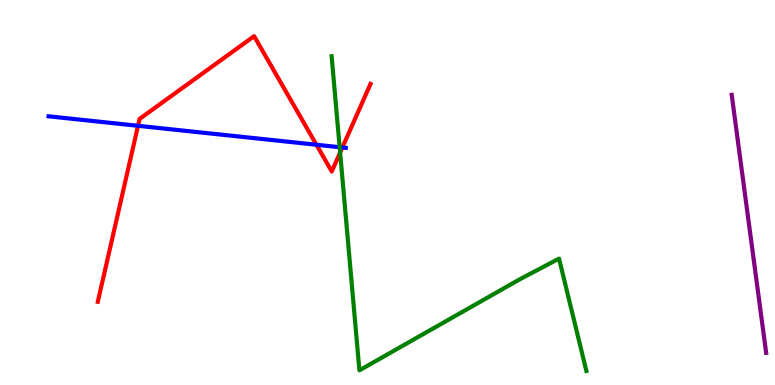[{'lines': ['blue', 'red'], 'intersections': [{'x': 1.78, 'y': 6.73}, {'x': 4.08, 'y': 6.24}, {'x': 4.42, 'y': 6.17}]}, {'lines': ['green', 'red'], 'intersections': [{'x': 4.39, 'y': 6.04}]}, {'lines': ['purple', 'red'], 'intersections': []}, {'lines': ['blue', 'green'], 'intersections': [{'x': 4.38, 'y': 6.18}]}, {'lines': ['blue', 'purple'], 'intersections': []}, {'lines': ['green', 'purple'], 'intersections': []}]